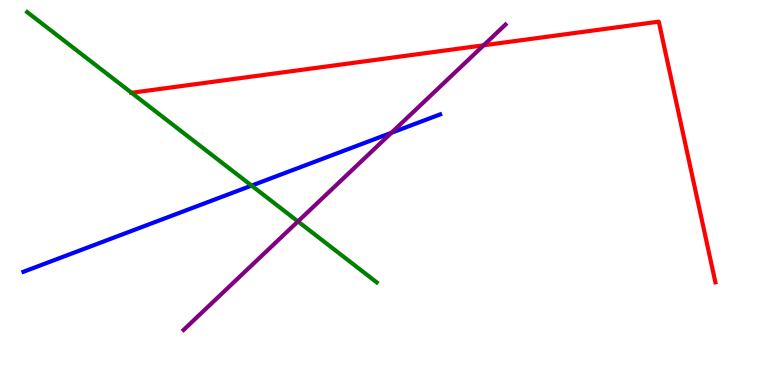[{'lines': ['blue', 'red'], 'intersections': []}, {'lines': ['green', 'red'], 'intersections': [{'x': 1.7, 'y': 7.59}]}, {'lines': ['purple', 'red'], 'intersections': [{'x': 6.24, 'y': 8.82}]}, {'lines': ['blue', 'green'], 'intersections': [{'x': 3.25, 'y': 5.18}]}, {'lines': ['blue', 'purple'], 'intersections': [{'x': 5.05, 'y': 6.55}]}, {'lines': ['green', 'purple'], 'intersections': [{'x': 3.84, 'y': 4.25}]}]